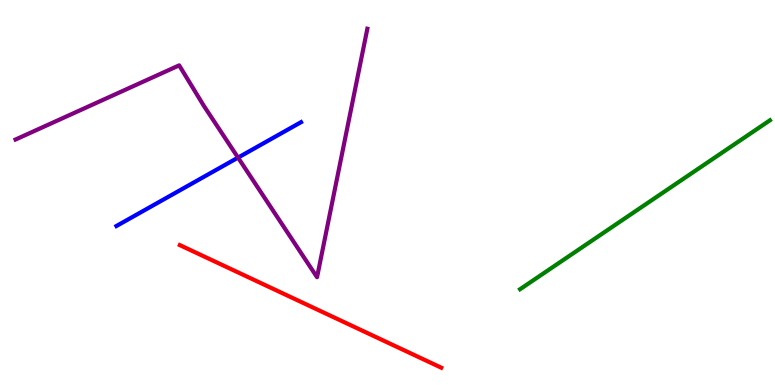[{'lines': ['blue', 'red'], 'intersections': []}, {'lines': ['green', 'red'], 'intersections': []}, {'lines': ['purple', 'red'], 'intersections': []}, {'lines': ['blue', 'green'], 'intersections': []}, {'lines': ['blue', 'purple'], 'intersections': [{'x': 3.07, 'y': 5.91}]}, {'lines': ['green', 'purple'], 'intersections': []}]